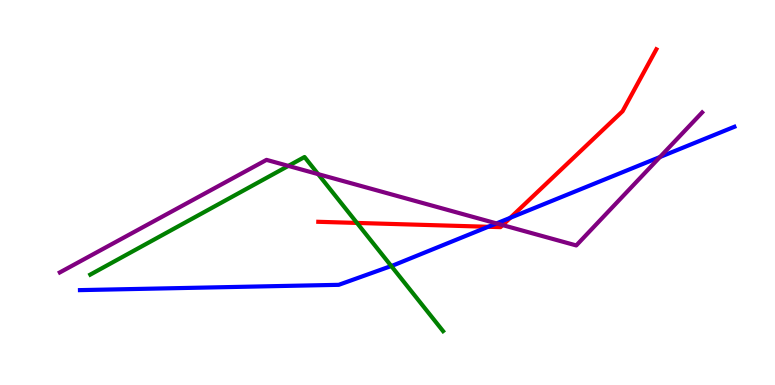[{'lines': ['blue', 'red'], 'intersections': [{'x': 6.3, 'y': 4.11}, {'x': 6.58, 'y': 4.34}]}, {'lines': ['green', 'red'], 'intersections': [{'x': 4.61, 'y': 4.21}]}, {'lines': ['purple', 'red'], 'intersections': [{'x': 6.49, 'y': 4.15}]}, {'lines': ['blue', 'green'], 'intersections': [{'x': 5.05, 'y': 3.09}]}, {'lines': ['blue', 'purple'], 'intersections': [{'x': 6.41, 'y': 4.2}, {'x': 8.52, 'y': 5.92}]}, {'lines': ['green', 'purple'], 'intersections': [{'x': 3.72, 'y': 5.69}, {'x': 4.11, 'y': 5.48}]}]